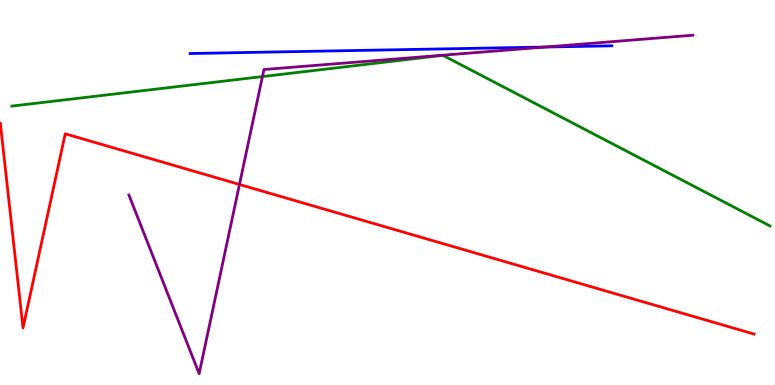[{'lines': ['blue', 'red'], 'intersections': []}, {'lines': ['green', 'red'], 'intersections': []}, {'lines': ['purple', 'red'], 'intersections': [{'x': 3.09, 'y': 5.21}]}, {'lines': ['blue', 'green'], 'intersections': []}, {'lines': ['blue', 'purple'], 'intersections': [{'x': 7.03, 'y': 8.78}]}, {'lines': ['green', 'purple'], 'intersections': [{'x': 3.39, 'y': 8.01}]}]